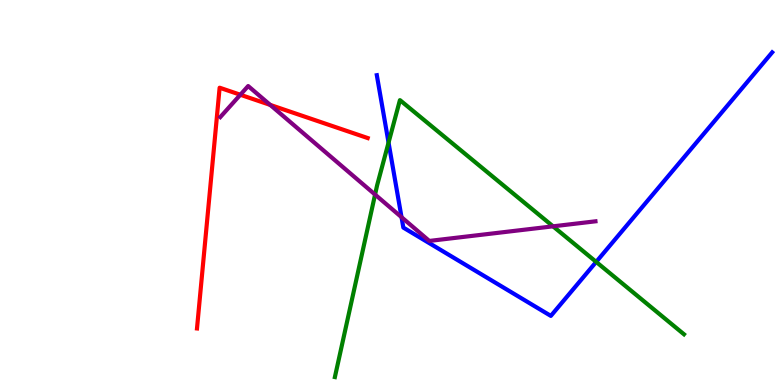[{'lines': ['blue', 'red'], 'intersections': []}, {'lines': ['green', 'red'], 'intersections': []}, {'lines': ['purple', 'red'], 'intersections': [{'x': 3.1, 'y': 7.54}, {'x': 3.49, 'y': 7.28}]}, {'lines': ['blue', 'green'], 'intersections': [{'x': 5.01, 'y': 6.3}, {'x': 7.69, 'y': 3.2}]}, {'lines': ['blue', 'purple'], 'intersections': [{'x': 5.18, 'y': 4.36}]}, {'lines': ['green', 'purple'], 'intersections': [{'x': 4.84, 'y': 4.95}, {'x': 7.14, 'y': 4.12}]}]